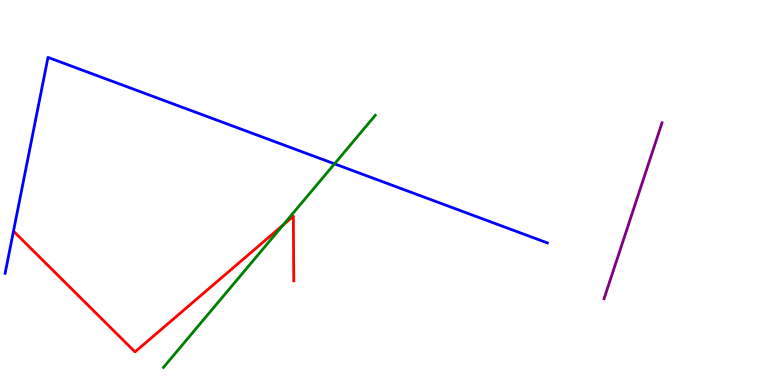[{'lines': ['blue', 'red'], 'intersections': []}, {'lines': ['green', 'red'], 'intersections': [{'x': 3.65, 'y': 4.16}]}, {'lines': ['purple', 'red'], 'intersections': []}, {'lines': ['blue', 'green'], 'intersections': [{'x': 4.32, 'y': 5.74}]}, {'lines': ['blue', 'purple'], 'intersections': []}, {'lines': ['green', 'purple'], 'intersections': []}]